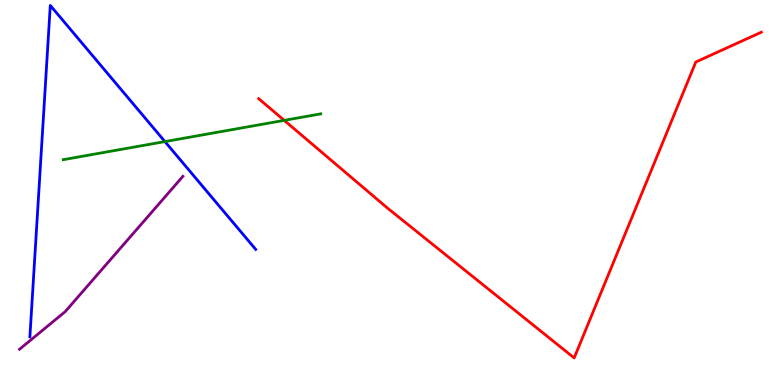[{'lines': ['blue', 'red'], 'intersections': []}, {'lines': ['green', 'red'], 'intersections': [{'x': 3.67, 'y': 6.87}]}, {'lines': ['purple', 'red'], 'intersections': []}, {'lines': ['blue', 'green'], 'intersections': [{'x': 2.13, 'y': 6.32}]}, {'lines': ['blue', 'purple'], 'intersections': []}, {'lines': ['green', 'purple'], 'intersections': []}]